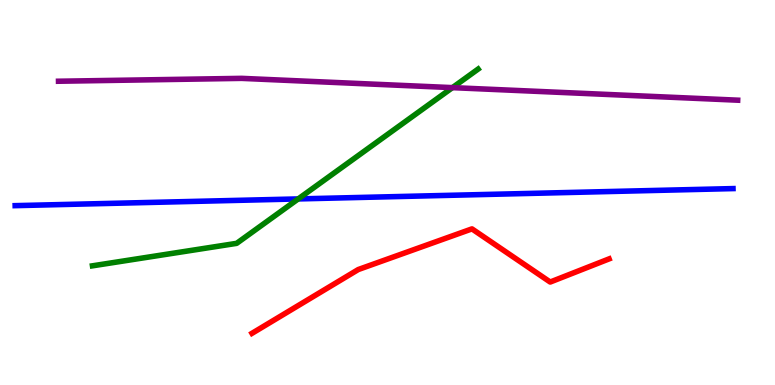[{'lines': ['blue', 'red'], 'intersections': []}, {'lines': ['green', 'red'], 'intersections': []}, {'lines': ['purple', 'red'], 'intersections': []}, {'lines': ['blue', 'green'], 'intersections': [{'x': 3.85, 'y': 4.83}]}, {'lines': ['blue', 'purple'], 'intersections': []}, {'lines': ['green', 'purple'], 'intersections': [{'x': 5.84, 'y': 7.72}]}]